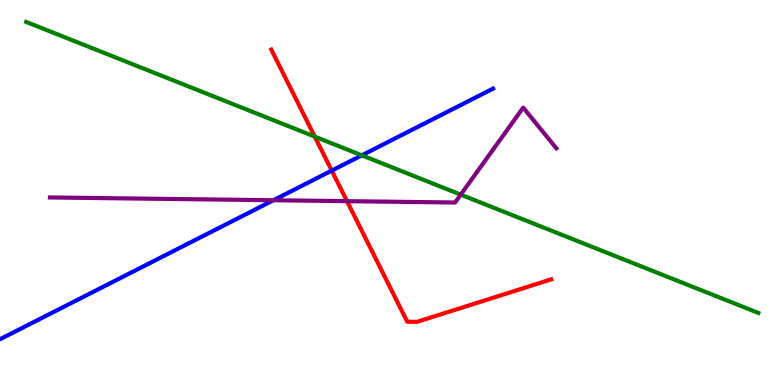[{'lines': ['blue', 'red'], 'intersections': [{'x': 4.28, 'y': 5.57}]}, {'lines': ['green', 'red'], 'intersections': [{'x': 4.06, 'y': 6.45}]}, {'lines': ['purple', 'red'], 'intersections': [{'x': 4.48, 'y': 4.78}]}, {'lines': ['blue', 'green'], 'intersections': [{'x': 4.67, 'y': 5.97}]}, {'lines': ['blue', 'purple'], 'intersections': [{'x': 3.53, 'y': 4.8}]}, {'lines': ['green', 'purple'], 'intersections': [{'x': 5.95, 'y': 4.94}]}]